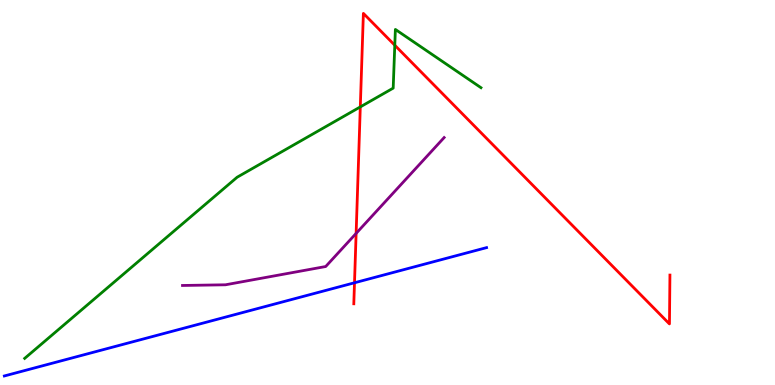[{'lines': ['blue', 'red'], 'intersections': [{'x': 4.57, 'y': 2.66}]}, {'lines': ['green', 'red'], 'intersections': [{'x': 4.65, 'y': 7.22}, {'x': 5.09, 'y': 8.82}]}, {'lines': ['purple', 'red'], 'intersections': [{'x': 4.6, 'y': 3.94}]}, {'lines': ['blue', 'green'], 'intersections': []}, {'lines': ['blue', 'purple'], 'intersections': []}, {'lines': ['green', 'purple'], 'intersections': []}]